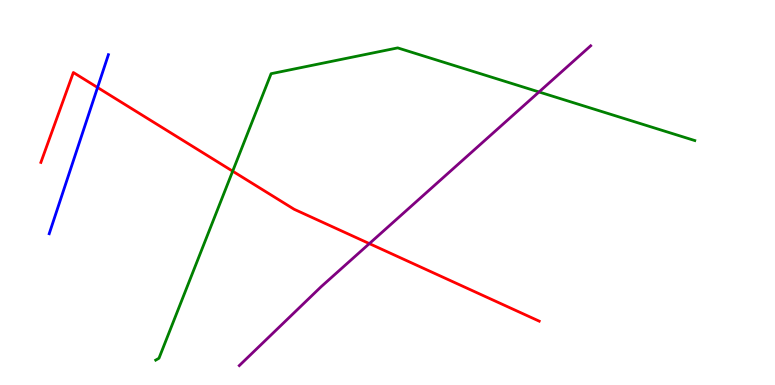[{'lines': ['blue', 'red'], 'intersections': [{'x': 1.26, 'y': 7.73}]}, {'lines': ['green', 'red'], 'intersections': [{'x': 3.0, 'y': 5.55}]}, {'lines': ['purple', 'red'], 'intersections': [{'x': 4.77, 'y': 3.67}]}, {'lines': ['blue', 'green'], 'intersections': []}, {'lines': ['blue', 'purple'], 'intersections': []}, {'lines': ['green', 'purple'], 'intersections': [{'x': 6.96, 'y': 7.61}]}]